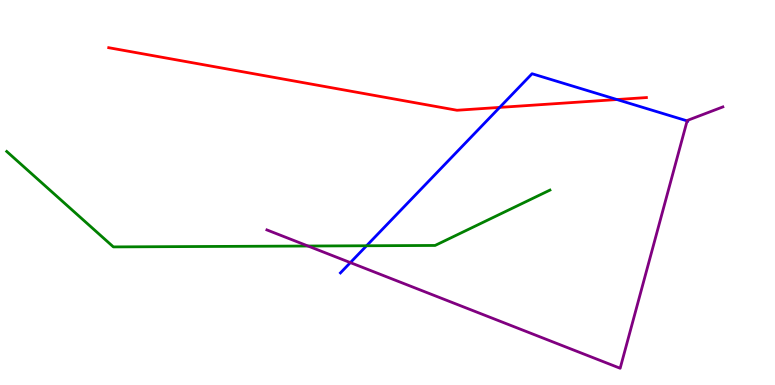[{'lines': ['blue', 'red'], 'intersections': [{'x': 6.45, 'y': 7.21}, {'x': 7.96, 'y': 7.41}]}, {'lines': ['green', 'red'], 'intersections': []}, {'lines': ['purple', 'red'], 'intersections': []}, {'lines': ['blue', 'green'], 'intersections': [{'x': 4.73, 'y': 3.62}]}, {'lines': ['blue', 'purple'], 'intersections': [{'x': 4.52, 'y': 3.18}, {'x': 8.87, 'y': 6.86}]}, {'lines': ['green', 'purple'], 'intersections': [{'x': 3.97, 'y': 3.61}]}]